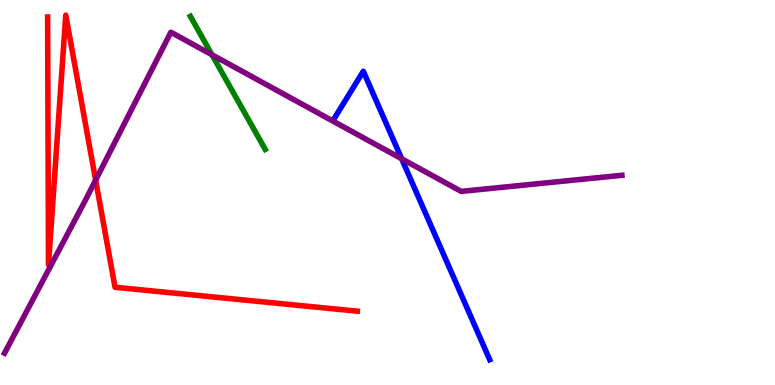[{'lines': ['blue', 'red'], 'intersections': []}, {'lines': ['green', 'red'], 'intersections': []}, {'lines': ['purple', 'red'], 'intersections': [{'x': 1.23, 'y': 5.32}]}, {'lines': ['blue', 'green'], 'intersections': []}, {'lines': ['blue', 'purple'], 'intersections': [{'x': 5.18, 'y': 5.88}]}, {'lines': ['green', 'purple'], 'intersections': [{'x': 2.74, 'y': 8.58}]}]